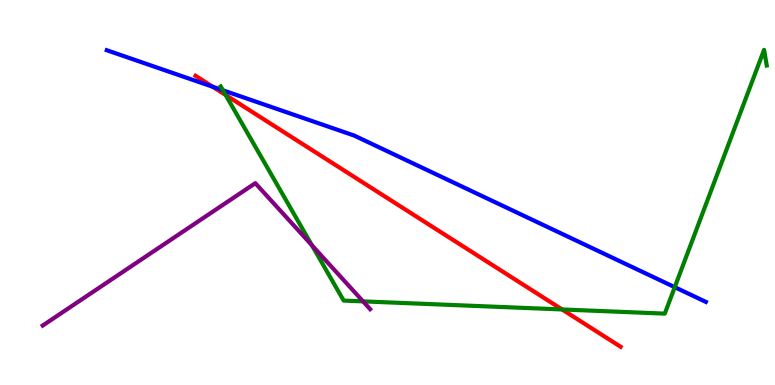[{'lines': ['blue', 'red'], 'intersections': [{'x': 2.75, 'y': 7.75}]}, {'lines': ['green', 'red'], 'intersections': [{'x': 2.91, 'y': 7.53}, {'x': 7.25, 'y': 1.96}]}, {'lines': ['purple', 'red'], 'intersections': []}, {'lines': ['blue', 'green'], 'intersections': [{'x': 2.88, 'y': 7.65}, {'x': 8.71, 'y': 2.54}]}, {'lines': ['blue', 'purple'], 'intersections': []}, {'lines': ['green', 'purple'], 'intersections': [{'x': 4.02, 'y': 3.63}, {'x': 4.68, 'y': 2.17}]}]